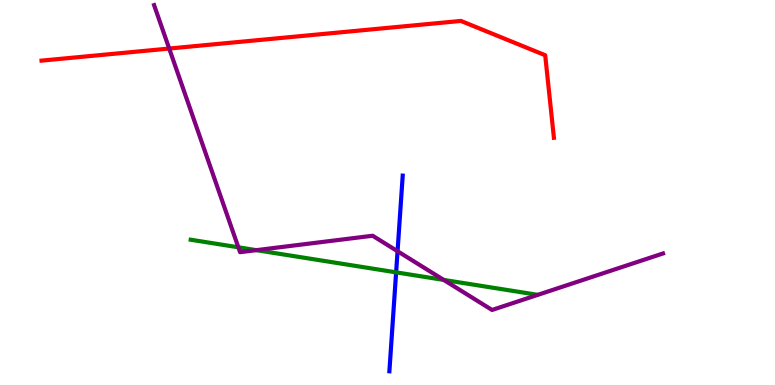[{'lines': ['blue', 'red'], 'intersections': []}, {'lines': ['green', 'red'], 'intersections': []}, {'lines': ['purple', 'red'], 'intersections': [{'x': 2.18, 'y': 8.74}]}, {'lines': ['blue', 'green'], 'intersections': [{'x': 5.11, 'y': 2.93}]}, {'lines': ['blue', 'purple'], 'intersections': [{'x': 5.13, 'y': 3.47}]}, {'lines': ['green', 'purple'], 'intersections': [{'x': 3.08, 'y': 3.58}, {'x': 3.31, 'y': 3.5}, {'x': 5.73, 'y': 2.73}]}]